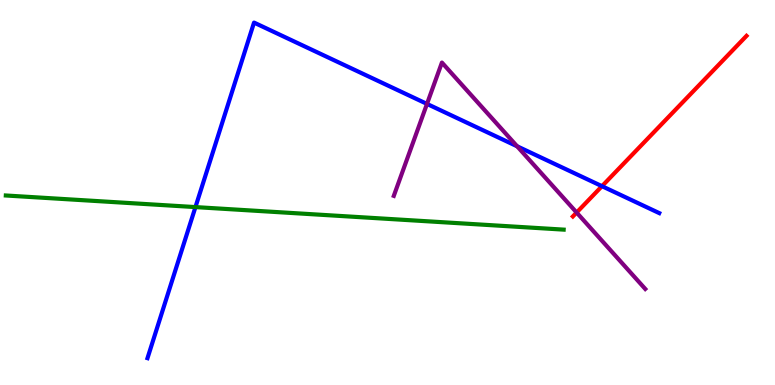[{'lines': ['blue', 'red'], 'intersections': [{'x': 7.77, 'y': 5.16}]}, {'lines': ['green', 'red'], 'intersections': []}, {'lines': ['purple', 'red'], 'intersections': [{'x': 7.44, 'y': 4.48}]}, {'lines': ['blue', 'green'], 'intersections': [{'x': 2.52, 'y': 4.62}]}, {'lines': ['blue', 'purple'], 'intersections': [{'x': 5.51, 'y': 7.3}, {'x': 6.67, 'y': 6.2}]}, {'lines': ['green', 'purple'], 'intersections': []}]